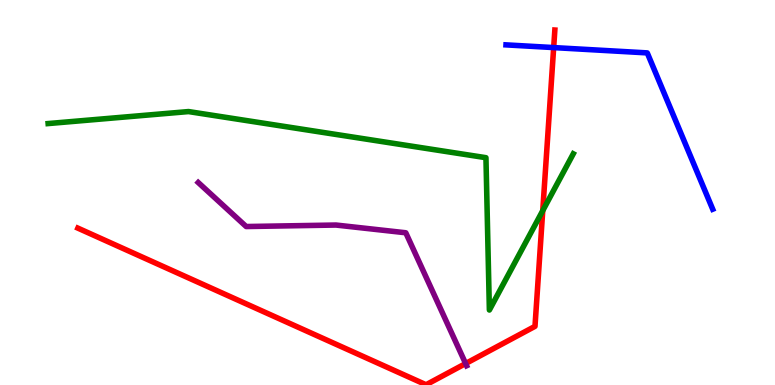[{'lines': ['blue', 'red'], 'intersections': [{'x': 7.14, 'y': 8.76}]}, {'lines': ['green', 'red'], 'intersections': [{'x': 7.0, 'y': 4.53}]}, {'lines': ['purple', 'red'], 'intersections': [{'x': 6.01, 'y': 0.557}]}, {'lines': ['blue', 'green'], 'intersections': []}, {'lines': ['blue', 'purple'], 'intersections': []}, {'lines': ['green', 'purple'], 'intersections': []}]